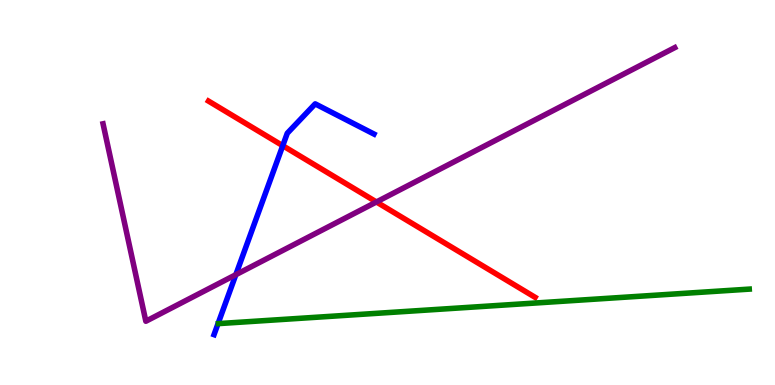[{'lines': ['blue', 'red'], 'intersections': [{'x': 3.65, 'y': 6.22}]}, {'lines': ['green', 'red'], 'intersections': []}, {'lines': ['purple', 'red'], 'intersections': [{'x': 4.86, 'y': 4.75}]}, {'lines': ['blue', 'green'], 'intersections': []}, {'lines': ['blue', 'purple'], 'intersections': [{'x': 3.04, 'y': 2.87}]}, {'lines': ['green', 'purple'], 'intersections': []}]